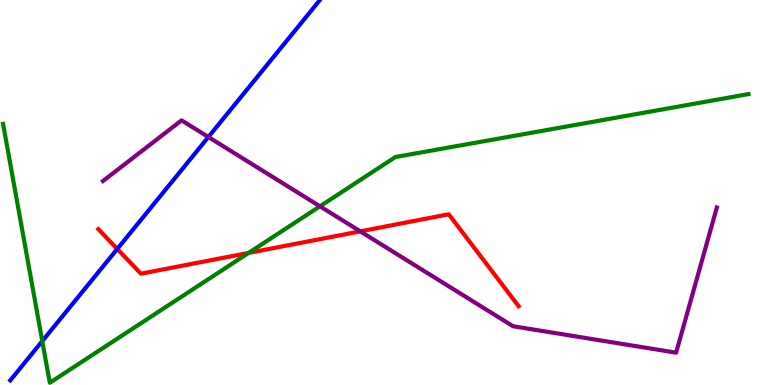[{'lines': ['blue', 'red'], 'intersections': [{'x': 1.51, 'y': 3.53}]}, {'lines': ['green', 'red'], 'intersections': [{'x': 3.21, 'y': 3.43}]}, {'lines': ['purple', 'red'], 'intersections': [{'x': 4.65, 'y': 3.99}]}, {'lines': ['blue', 'green'], 'intersections': [{'x': 0.545, 'y': 1.14}]}, {'lines': ['blue', 'purple'], 'intersections': [{'x': 2.69, 'y': 6.44}]}, {'lines': ['green', 'purple'], 'intersections': [{'x': 4.13, 'y': 4.64}]}]